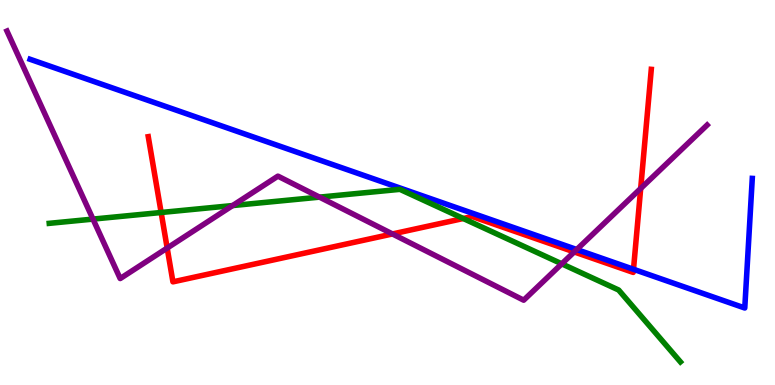[{'lines': ['blue', 'red'], 'intersections': [{'x': 8.17, 'y': 3.01}]}, {'lines': ['green', 'red'], 'intersections': [{'x': 2.08, 'y': 4.48}, {'x': 5.98, 'y': 4.32}]}, {'lines': ['purple', 'red'], 'intersections': [{'x': 2.16, 'y': 3.56}, {'x': 5.06, 'y': 3.92}, {'x': 7.41, 'y': 3.46}, {'x': 8.27, 'y': 5.1}]}, {'lines': ['blue', 'green'], 'intersections': []}, {'lines': ['blue', 'purple'], 'intersections': [{'x': 7.44, 'y': 3.52}]}, {'lines': ['green', 'purple'], 'intersections': [{'x': 1.2, 'y': 4.31}, {'x': 3.0, 'y': 4.66}, {'x': 4.12, 'y': 4.88}, {'x': 7.25, 'y': 3.15}]}]